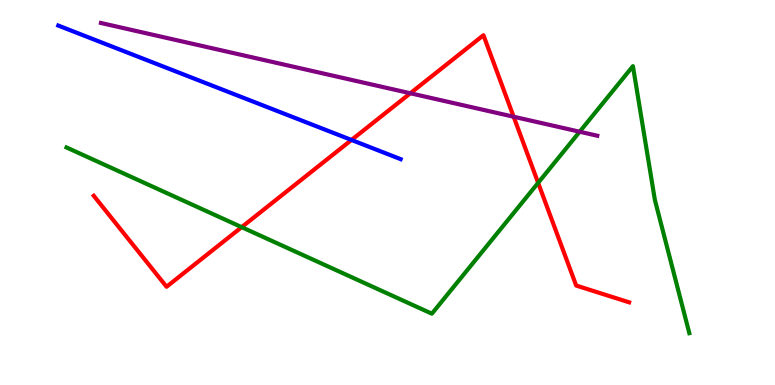[{'lines': ['blue', 'red'], 'intersections': [{'x': 4.54, 'y': 6.36}]}, {'lines': ['green', 'red'], 'intersections': [{'x': 3.12, 'y': 4.1}, {'x': 6.94, 'y': 5.25}]}, {'lines': ['purple', 'red'], 'intersections': [{'x': 5.29, 'y': 7.58}, {'x': 6.63, 'y': 6.97}]}, {'lines': ['blue', 'green'], 'intersections': []}, {'lines': ['blue', 'purple'], 'intersections': []}, {'lines': ['green', 'purple'], 'intersections': [{'x': 7.48, 'y': 6.58}]}]